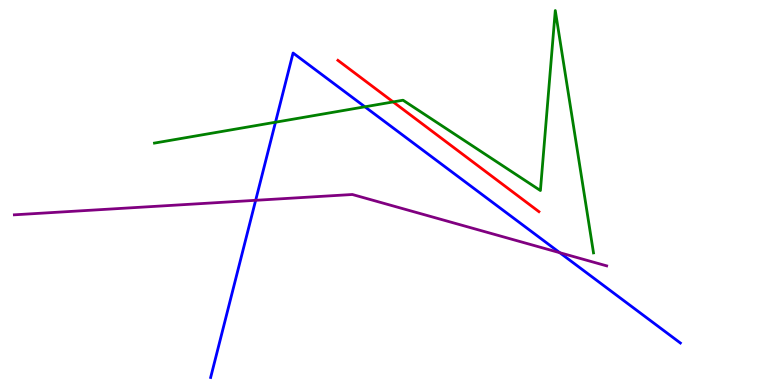[{'lines': ['blue', 'red'], 'intersections': []}, {'lines': ['green', 'red'], 'intersections': [{'x': 5.07, 'y': 7.35}]}, {'lines': ['purple', 'red'], 'intersections': []}, {'lines': ['blue', 'green'], 'intersections': [{'x': 3.55, 'y': 6.83}, {'x': 4.71, 'y': 7.23}]}, {'lines': ['blue', 'purple'], 'intersections': [{'x': 3.3, 'y': 4.8}, {'x': 7.22, 'y': 3.44}]}, {'lines': ['green', 'purple'], 'intersections': []}]